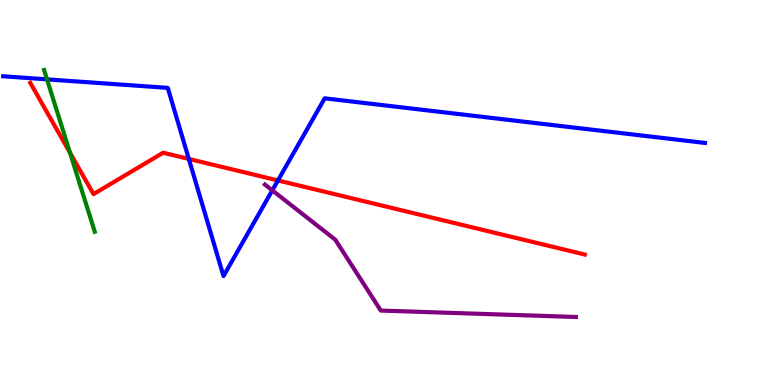[{'lines': ['blue', 'red'], 'intersections': [{'x': 2.44, 'y': 5.87}, {'x': 3.59, 'y': 5.31}]}, {'lines': ['green', 'red'], 'intersections': [{'x': 0.903, 'y': 6.03}]}, {'lines': ['purple', 'red'], 'intersections': []}, {'lines': ['blue', 'green'], 'intersections': [{'x': 0.607, 'y': 7.94}]}, {'lines': ['blue', 'purple'], 'intersections': [{'x': 3.51, 'y': 5.06}]}, {'lines': ['green', 'purple'], 'intersections': []}]